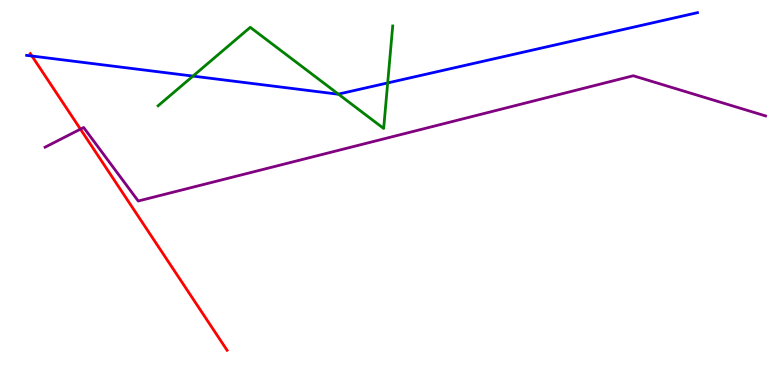[{'lines': ['blue', 'red'], 'intersections': [{'x': 0.412, 'y': 8.54}]}, {'lines': ['green', 'red'], 'intersections': []}, {'lines': ['purple', 'red'], 'intersections': [{'x': 1.04, 'y': 6.65}]}, {'lines': ['blue', 'green'], 'intersections': [{'x': 2.49, 'y': 8.02}, {'x': 4.37, 'y': 7.56}, {'x': 5.0, 'y': 7.85}]}, {'lines': ['blue', 'purple'], 'intersections': []}, {'lines': ['green', 'purple'], 'intersections': []}]